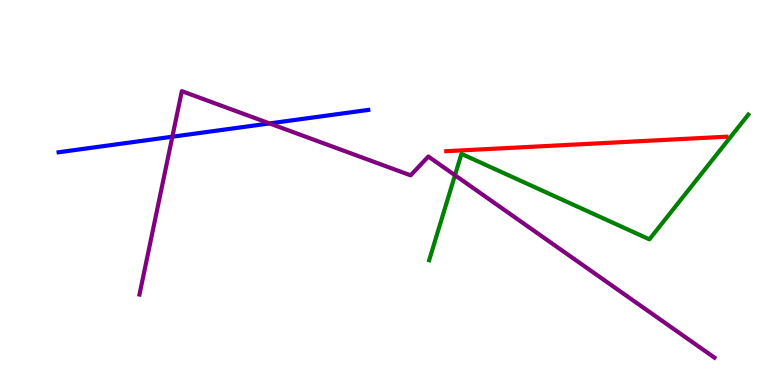[{'lines': ['blue', 'red'], 'intersections': []}, {'lines': ['green', 'red'], 'intersections': []}, {'lines': ['purple', 'red'], 'intersections': []}, {'lines': ['blue', 'green'], 'intersections': []}, {'lines': ['blue', 'purple'], 'intersections': [{'x': 2.22, 'y': 6.45}, {'x': 3.48, 'y': 6.79}]}, {'lines': ['green', 'purple'], 'intersections': [{'x': 5.87, 'y': 5.45}]}]